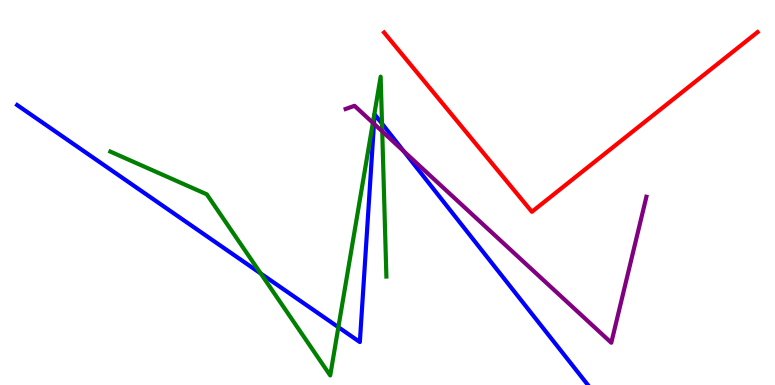[{'lines': ['blue', 'red'], 'intersections': []}, {'lines': ['green', 'red'], 'intersections': []}, {'lines': ['purple', 'red'], 'intersections': []}, {'lines': ['blue', 'green'], 'intersections': [{'x': 3.36, 'y': 2.9}, {'x': 4.37, 'y': 1.5}, {'x': 4.93, 'y': 6.79}]}, {'lines': ['blue', 'purple'], 'intersections': [{'x': 4.83, 'y': 6.79}, {'x': 5.21, 'y': 6.07}]}, {'lines': ['green', 'purple'], 'intersections': [{'x': 4.81, 'y': 6.81}, {'x': 4.93, 'y': 6.59}]}]